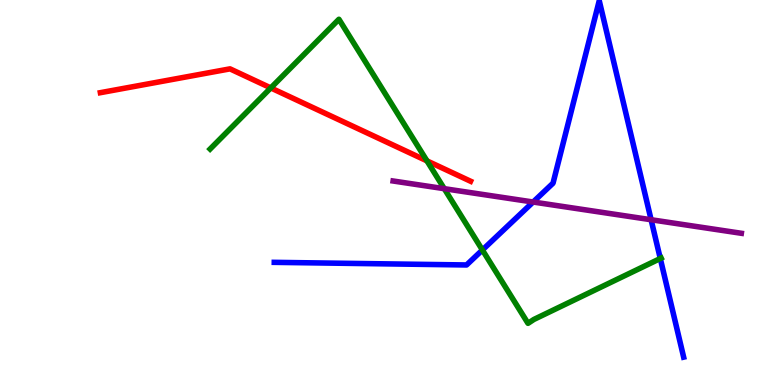[{'lines': ['blue', 'red'], 'intersections': []}, {'lines': ['green', 'red'], 'intersections': [{'x': 3.49, 'y': 7.72}, {'x': 5.51, 'y': 5.82}]}, {'lines': ['purple', 'red'], 'intersections': []}, {'lines': ['blue', 'green'], 'intersections': [{'x': 6.22, 'y': 3.51}, {'x': 8.52, 'y': 3.29}]}, {'lines': ['blue', 'purple'], 'intersections': [{'x': 6.88, 'y': 4.75}, {'x': 8.4, 'y': 4.29}]}, {'lines': ['green', 'purple'], 'intersections': [{'x': 5.73, 'y': 5.1}]}]